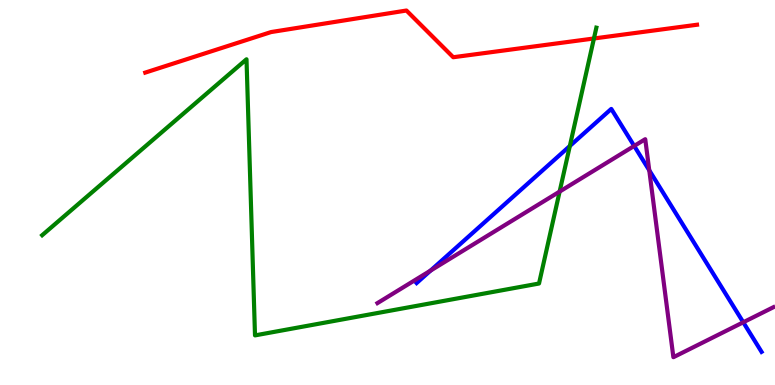[{'lines': ['blue', 'red'], 'intersections': []}, {'lines': ['green', 'red'], 'intersections': [{'x': 7.66, 'y': 9.0}]}, {'lines': ['purple', 'red'], 'intersections': []}, {'lines': ['blue', 'green'], 'intersections': [{'x': 7.35, 'y': 6.21}]}, {'lines': ['blue', 'purple'], 'intersections': [{'x': 5.56, 'y': 2.97}, {'x': 8.18, 'y': 6.21}, {'x': 8.38, 'y': 5.58}, {'x': 9.59, 'y': 1.63}]}, {'lines': ['green', 'purple'], 'intersections': [{'x': 7.22, 'y': 5.02}]}]